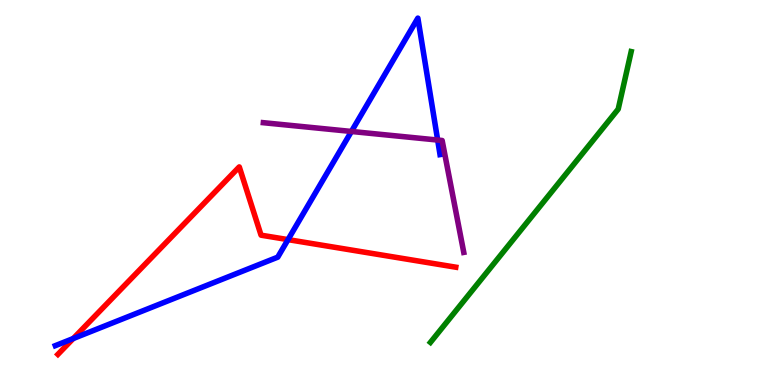[{'lines': ['blue', 'red'], 'intersections': [{'x': 0.945, 'y': 1.21}, {'x': 3.72, 'y': 3.78}]}, {'lines': ['green', 'red'], 'intersections': []}, {'lines': ['purple', 'red'], 'intersections': []}, {'lines': ['blue', 'green'], 'intersections': []}, {'lines': ['blue', 'purple'], 'intersections': [{'x': 4.53, 'y': 6.59}, {'x': 5.65, 'y': 6.36}]}, {'lines': ['green', 'purple'], 'intersections': []}]